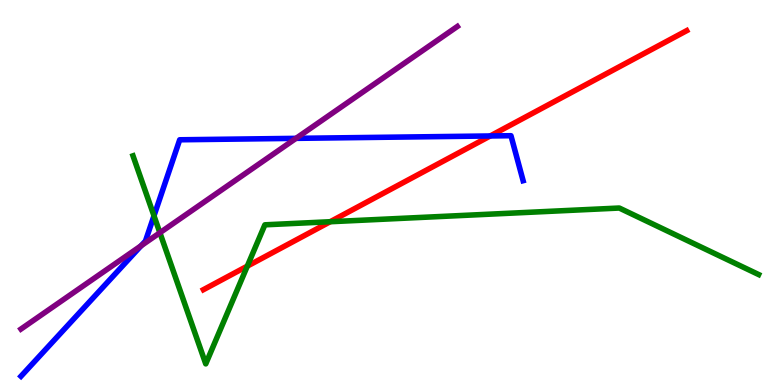[{'lines': ['blue', 'red'], 'intersections': [{'x': 6.33, 'y': 6.47}]}, {'lines': ['green', 'red'], 'intersections': [{'x': 3.19, 'y': 3.09}, {'x': 4.26, 'y': 4.24}]}, {'lines': ['purple', 'red'], 'intersections': []}, {'lines': ['blue', 'green'], 'intersections': [{'x': 1.99, 'y': 4.39}]}, {'lines': ['blue', 'purple'], 'intersections': [{'x': 1.82, 'y': 3.62}, {'x': 3.82, 'y': 6.41}]}, {'lines': ['green', 'purple'], 'intersections': [{'x': 2.06, 'y': 3.96}]}]